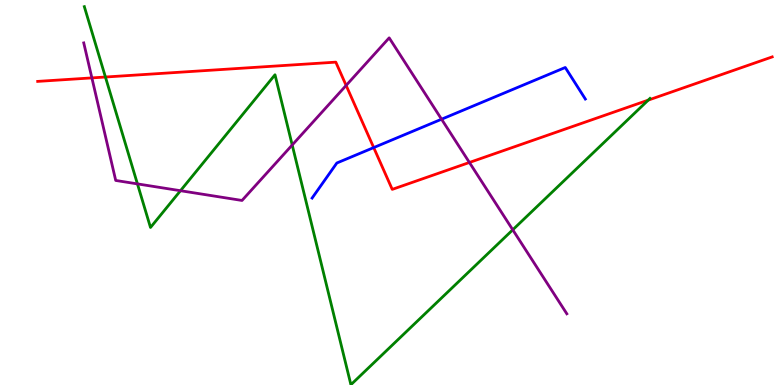[{'lines': ['blue', 'red'], 'intersections': [{'x': 4.82, 'y': 6.17}]}, {'lines': ['green', 'red'], 'intersections': [{'x': 1.36, 'y': 8.0}, {'x': 8.36, 'y': 7.4}]}, {'lines': ['purple', 'red'], 'intersections': [{'x': 1.19, 'y': 7.98}, {'x': 4.47, 'y': 7.78}, {'x': 6.06, 'y': 5.78}]}, {'lines': ['blue', 'green'], 'intersections': []}, {'lines': ['blue', 'purple'], 'intersections': [{'x': 5.7, 'y': 6.9}]}, {'lines': ['green', 'purple'], 'intersections': [{'x': 1.77, 'y': 5.22}, {'x': 2.33, 'y': 5.05}, {'x': 3.77, 'y': 6.23}, {'x': 6.62, 'y': 4.03}]}]